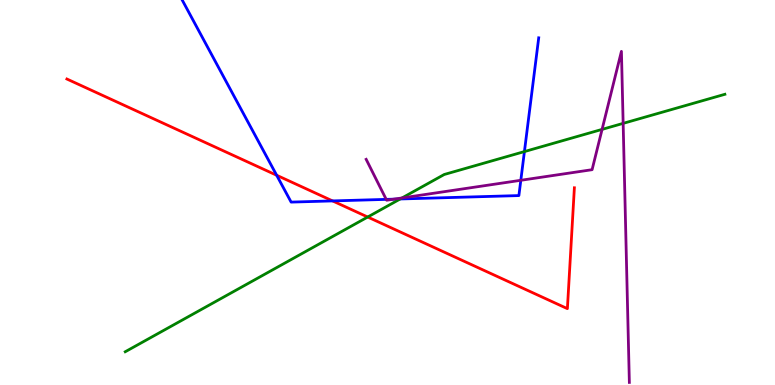[{'lines': ['blue', 'red'], 'intersections': [{'x': 3.57, 'y': 5.45}, {'x': 4.29, 'y': 4.78}]}, {'lines': ['green', 'red'], 'intersections': [{'x': 4.74, 'y': 4.36}]}, {'lines': ['purple', 'red'], 'intersections': []}, {'lines': ['blue', 'green'], 'intersections': [{'x': 5.16, 'y': 4.83}, {'x': 6.77, 'y': 6.06}]}, {'lines': ['blue', 'purple'], 'intersections': [{'x': 4.98, 'y': 4.82}, {'x': 5.08, 'y': 4.83}, {'x': 6.72, 'y': 5.32}]}, {'lines': ['green', 'purple'], 'intersections': [{'x': 5.19, 'y': 4.86}, {'x': 7.77, 'y': 6.64}, {'x': 8.04, 'y': 6.8}]}]